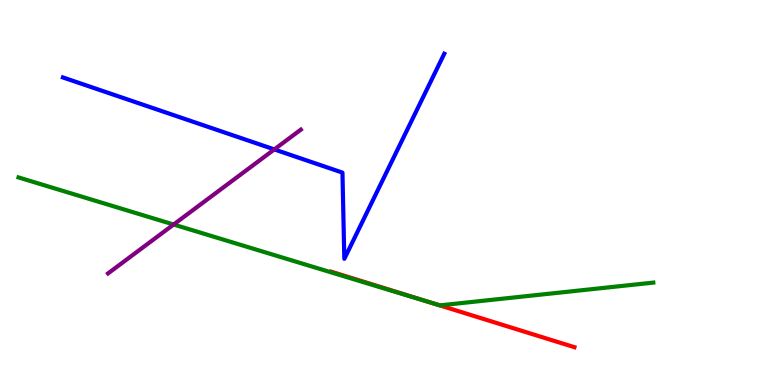[{'lines': ['blue', 'red'], 'intersections': []}, {'lines': ['green', 'red'], 'intersections': [{'x': 5.62, 'y': 2.1}]}, {'lines': ['purple', 'red'], 'intersections': []}, {'lines': ['blue', 'green'], 'intersections': []}, {'lines': ['blue', 'purple'], 'intersections': [{'x': 3.54, 'y': 6.12}]}, {'lines': ['green', 'purple'], 'intersections': [{'x': 2.24, 'y': 4.17}]}]